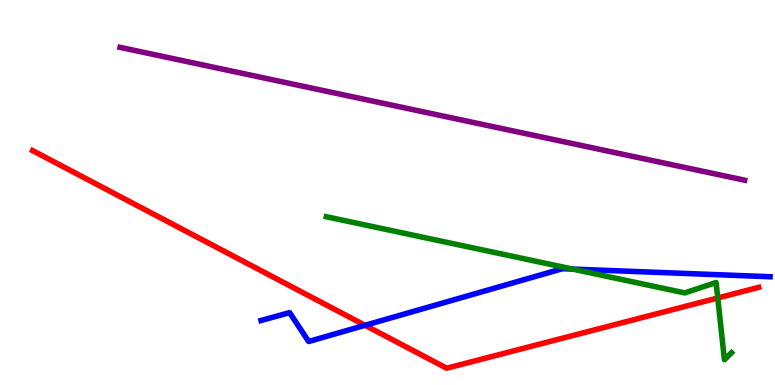[{'lines': ['blue', 'red'], 'intersections': [{'x': 4.71, 'y': 1.55}]}, {'lines': ['green', 'red'], 'intersections': [{'x': 9.26, 'y': 2.26}]}, {'lines': ['purple', 'red'], 'intersections': []}, {'lines': ['blue', 'green'], 'intersections': [{'x': 7.39, 'y': 3.01}]}, {'lines': ['blue', 'purple'], 'intersections': []}, {'lines': ['green', 'purple'], 'intersections': []}]